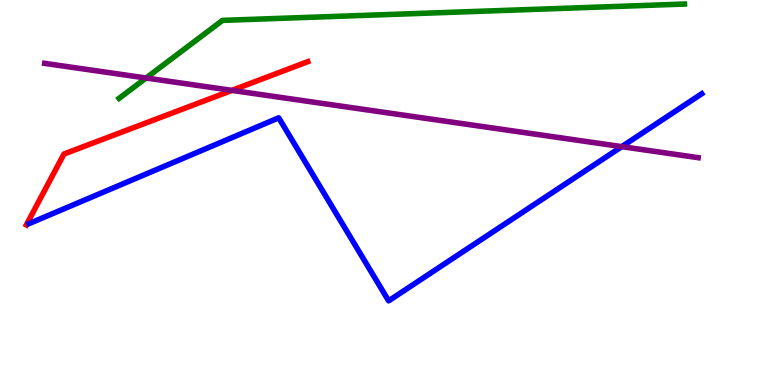[{'lines': ['blue', 'red'], 'intersections': []}, {'lines': ['green', 'red'], 'intersections': []}, {'lines': ['purple', 'red'], 'intersections': [{'x': 2.99, 'y': 7.65}]}, {'lines': ['blue', 'green'], 'intersections': []}, {'lines': ['blue', 'purple'], 'intersections': [{'x': 8.02, 'y': 6.19}]}, {'lines': ['green', 'purple'], 'intersections': [{'x': 1.88, 'y': 7.97}]}]